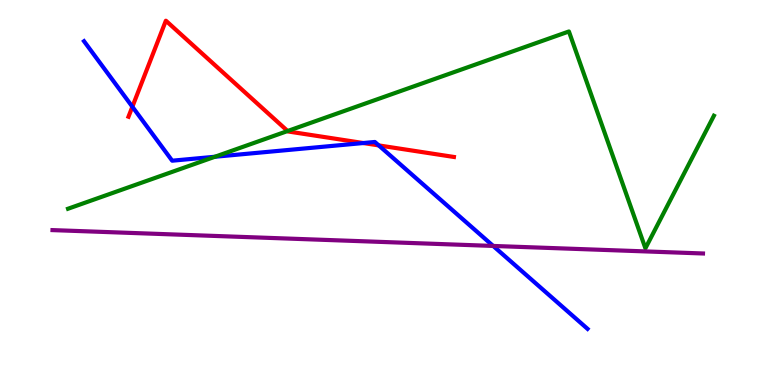[{'lines': ['blue', 'red'], 'intersections': [{'x': 1.71, 'y': 7.23}, {'x': 4.69, 'y': 6.28}, {'x': 4.89, 'y': 6.22}]}, {'lines': ['green', 'red'], 'intersections': [{'x': 3.71, 'y': 6.6}]}, {'lines': ['purple', 'red'], 'intersections': []}, {'lines': ['blue', 'green'], 'intersections': [{'x': 2.77, 'y': 5.93}]}, {'lines': ['blue', 'purple'], 'intersections': [{'x': 6.36, 'y': 3.61}]}, {'lines': ['green', 'purple'], 'intersections': []}]